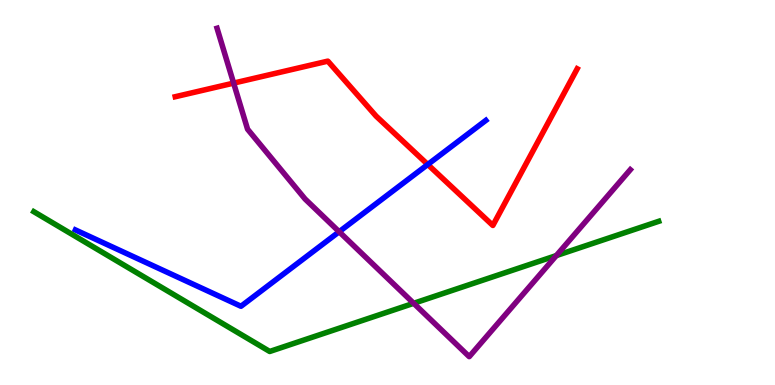[{'lines': ['blue', 'red'], 'intersections': [{'x': 5.52, 'y': 5.73}]}, {'lines': ['green', 'red'], 'intersections': []}, {'lines': ['purple', 'red'], 'intersections': [{'x': 3.01, 'y': 7.84}]}, {'lines': ['blue', 'green'], 'intersections': []}, {'lines': ['blue', 'purple'], 'intersections': [{'x': 4.38, 'y': 3.98}]}, {'lines': ['green', 'purple'], 'intersections': [{'x': 5.34, 'y': 2.12}, {'x': 7.18, 'y': 3.36}]}]